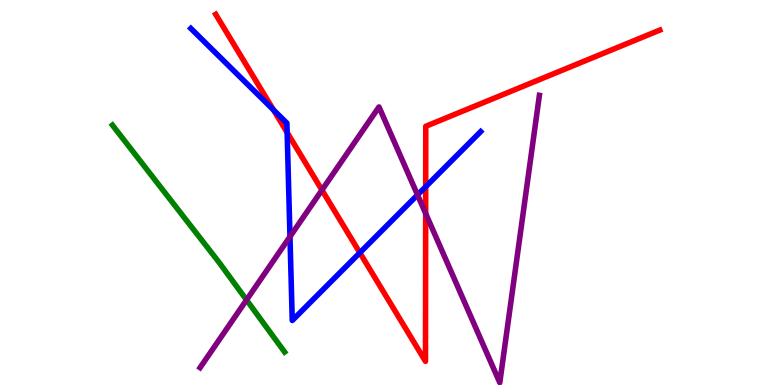[{'lines': ['blue', 'red'], 'intersections': [{'x': 3.53, 'y': 7.15}, {'x': 3.71, 'y': 6.56}, {'x': 4.64, 'y': 3.44}, {'x': 5.49, 'y': 5.15}]}, {'lines': ['green', 'red'], 'intersections': []}, {'lines': ['purple', 'red'], 'intersections': [{'x': 4.15, 'y': 5.06}, {'x': 5.49, 'y': 4.45}]}, {'lines': ['blue', 'green'], 'intersections': []}, {'lines': ['blue', 'purple'], 'intersections': [{'x': 3.74, 'y': 3.85}, {'x': 5.39, 'y': 4.94}]}, {'lines': ['green', 'purple'], 'intersections': [{'x': 3.18, 'y': 2.21}]}]